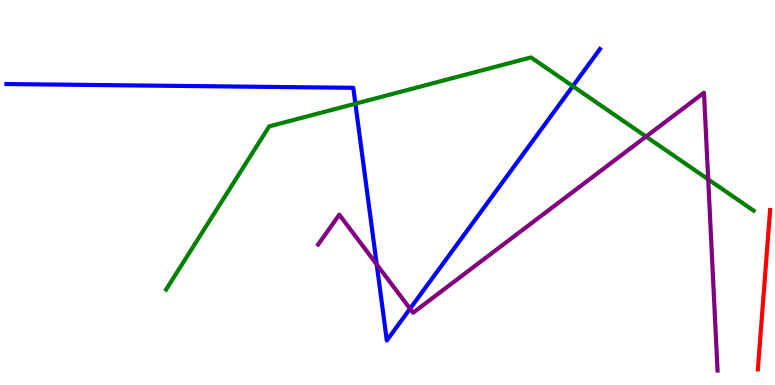[{'lines': ['blue', 'red'], 'intersections': []}, {'lines': ['green', 'red'], 'intersections': []}, {'lines': ['purple', 'red'], 'intersections': []}, {'lines': ['blue', 'green'], 'intersections': [{'x': 4.59, 'y': 7.31}, {'x': 7.39, 'y': 7.76}]}, {'lines': ['blue', 'purple'], 'intersections': [{'x': 4.86, 'y': 3.13}, {'x': 5.29, 'y': 1.98}]}, {'lines': ['green', 'purple'], 'intersections': [{'x': 8.34, 'y': 6.45}, {'x': 9.14, 'y': 5.34}]}]